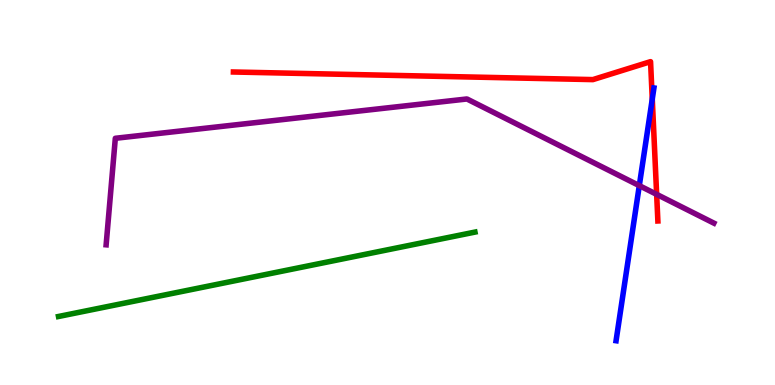[{'lines': ['blue', 'red'], 'intersections': [{'x': 8.42, 'y': 7.43}]}, {'lines': ['green', 'red'], 'intersections': []}, {'lines': ['purple', 'red'], 'intersections': [{'x': 8.47, 'y': 4.95}]}, {'lines': ['blue', 'green'], 'intersections': []}, {'lines': ['blue', 'purple'], 'intersections': [{'x': 8.25, 'y': 5.18}]}, {'lines': ['green', 'purple'], 'intersections': []}]